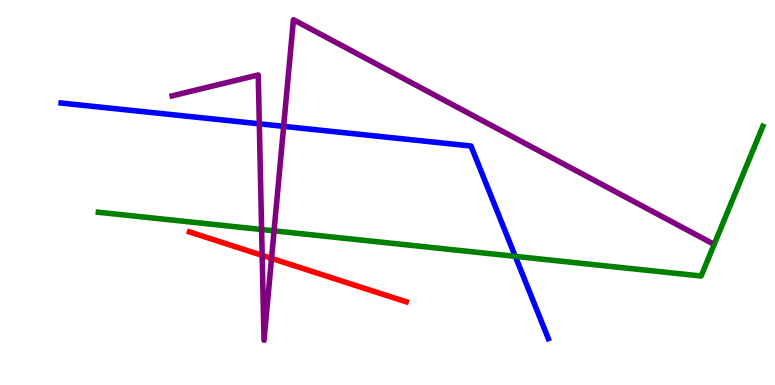[{'lines': ['blue', 'red'], 'intersections': []}, {'lines': ['green', 'red'], 'intersections': []}, {'lines': ['purple', 'red'], 'intersections': [{'x': 3.38, 'y': 3.37}, {'x': 3.5, 'y': 3.29}]}, {'lines': ['blue', 'green'], 'intersections': [{'x': 6.65, 'y': 3.34}]}, {'lines': ['blue', 'purple'], 'intersections': [{'x': 3.35, 'y': 6.78}, {'x': 3.66, 'y': 6.72}]}, {'lines': ['green', 'purple'], 'intersections': [{'x': 3.38, 'y': 4.04}, {'x': 3.54, 'y': 4.0}]}]